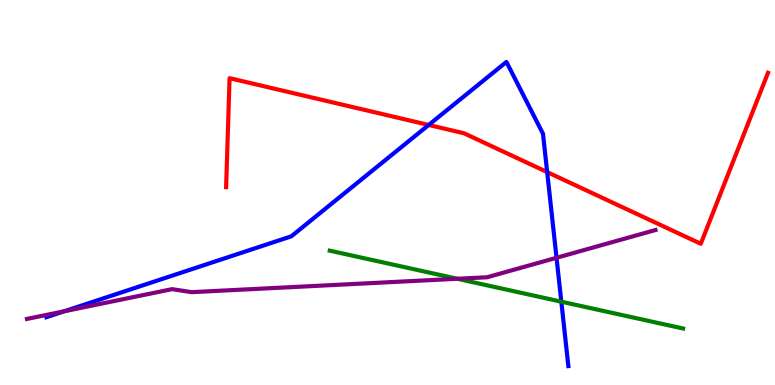[{'lines': ['blue', 'red'], 'intersections': [{'x': 5.53, 'y': 6.75}, {'x': 7.06, 'y': 5.53}]}, {'lines': ['green', 'red'], 'intersections': []}, {'lines': ['purple', 'red'], 'intersections': []}, {'lines': ['blue', 'green'], 'intersections': [{'x': 7.24, 'y': 2.16}]}, {'lines': ['blue', 'purple'], 'intersections': [{'x': 0.829, 'y': 1.91}, {'x': 7.18, 'y': 3.3}]}, {'lines': ['green', 'purple'], 'intersections': [{'x': 5.9, 'y': 2.76}]}]